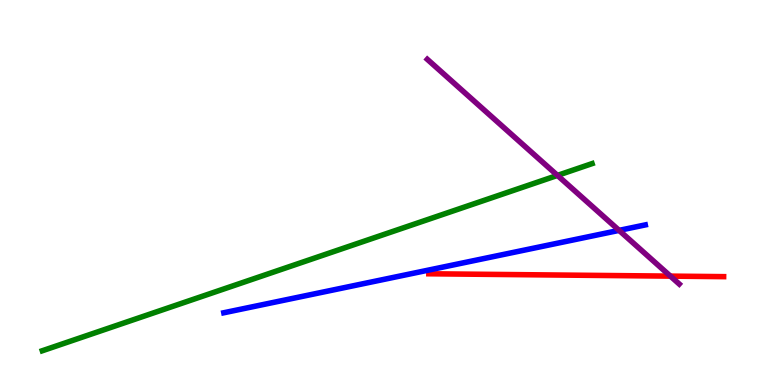[{'lines': ['blue', 'red'], 'intersections': []}, {'lines': ['green', 'red'], 'intersections': []}, {'lines': ['purple', 'red'], 'intersections': [{'x': 8.65, 'y': 2.83}]}, {'lines': ['blue', 'green'], 'intersections': []}, {'lines': ['blue', 'purple'], 'intersections': [{'x': 7.99, 'y': 4.02}]}, {'lines': ['green', 'purple'], 'intersections': [{'x': 7.19, 'y': 5.44}]}]